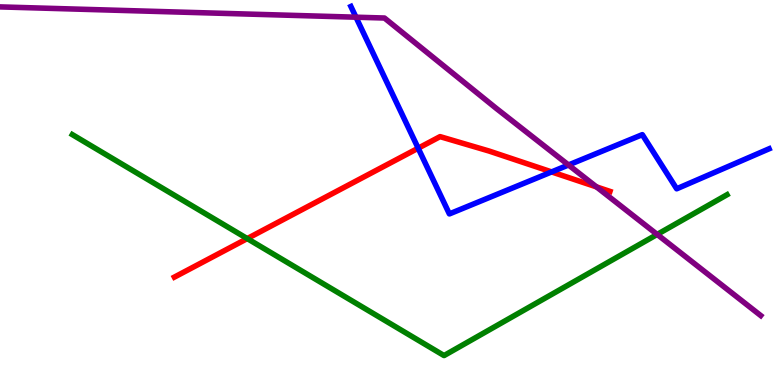[{'lines': ['blue', 'red'], 'intersections': [{'x': 5.4, 'y': 6.15}, {'x': 7.12, 'y': 5.53}]}, {'lines': ['green', 'red'], 'intersections': [{'x': 3.19, 'y': 3.8}]}, {'lines': ['purple', 'red'], 'intersections': [{'x': 7.7, 'y': 5.15}]}, {'lines': ['blue', 'green'], 'intersections': []}, {'lines': ['blue', 'purple'], 'intersections': [{'x': 4.59, 'y': 9.55}, {'x': 7.34, 'y': 5.71}]}, {'lines': ['green', 'purple'], 'intersections': [{'x': 8.48, 'y': 3.91}]}]